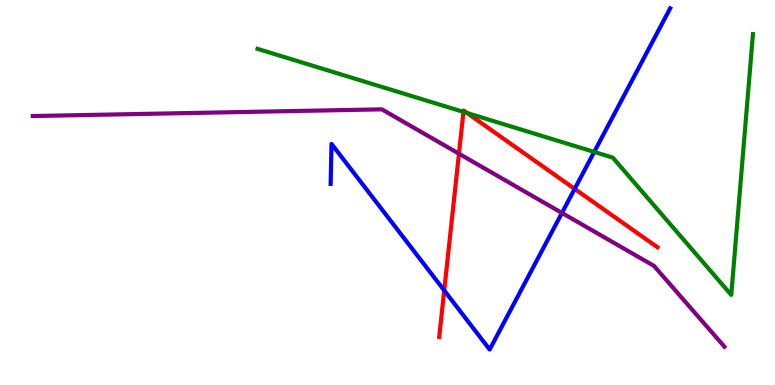[{'lines': ['blue', 'red'], 'intersections': [{'x': 5.73, 'y': 2.46}, {'x': 7.42, 'y': 5.09}]}, {'lines': ['green', 'red'], 'intersections': [{'x': 5.98, 'y': 7.09}, {'x': 6.03, 'y': 7.06}]}, {'lines': ['purple', 'red'], 'intersections': [{'x': 5.92, 'y': 6.01}]}, {'lines': ['blue', 'green'], 'intersections': [{'x': 7.67, 'y': 6.05}]}, {'lines': ['blue', 'purple'], 'intersections': [{'x': 7.25, 'y': 4.47}]}, {'lines': ['green', 'purple'], 'intersections': []}]